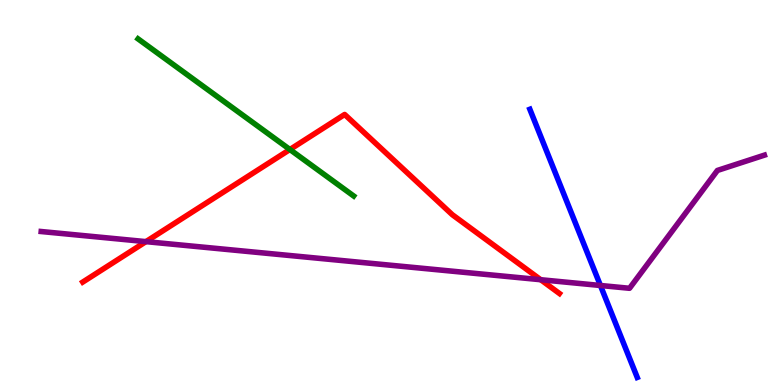[{'lines': ['blue', 'red'], 'intersections': []}, {'lines': ['green', 'red'], 'intersections': [{'x': 3.74, 'y': 6.12}]}, {'lines': ['purple', 'red'], 'intersections': [{'x': 1.88, 'y': 3.72}, {'x': 6.98, 'y': 2.73}]}, {'lines': ['blue', 'green'], 'intersections': []}, {'lines': ['blue', 'purple'], 'intersections': [{'x': 7.75, 'y': 2.58}]}, {'lines': ['green', 'purple'], 'intersections': []}]